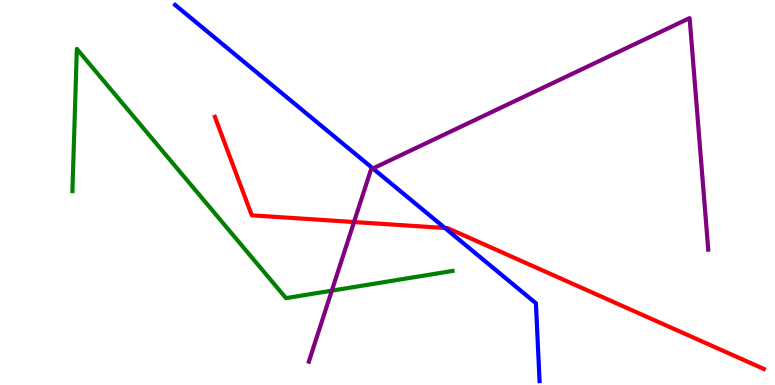[{'lines': ['blue', 'red'], 'intersections': [{'x': 5.74, 'y': 4.08}]}, {'lines': ['green', 'red'], 'intersections': []}, {'lines': ['purple', 'red'], 'intersections': [{'x': 4.57, 'y': 4.23}]}, {'lines': ['blue', 'green'], 'intersections': []}, {'lines': ['blue', 'purple'], 'intersections': [{'x': 4.81, 'y': 5.62}]}, {'lines': ['green', 'purple'], 'intersections': [{'x': 4.28, 'y': 2.45}]}]